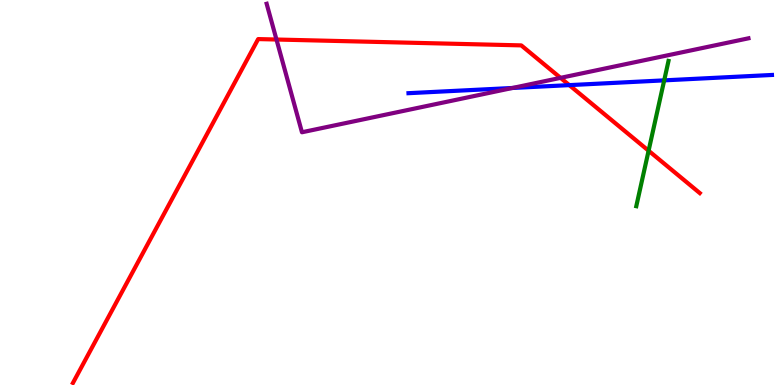[{'lines': ['blue', 'red'], 'intersections': [{'x': 7.35, 'y': 7.79}]}, {'lines': ['green', 'red'], 'intersections': [{'x': 8.37, 'y': 6.09}]}, {'lines': ['purple', 'red'], 'intersections': [{'x': 3.57, 'y': 8.97}, {'x': 7.23, 'y': 7.98}]}, {'lines': ['blue', 'green'], 'intersections': [{'x': 8.57, 'y': 7.91}]}, {'lines': ['blue', 'purple'], 'intersections': [{'x': 6.61, 'y': 7.71}]}, {'lines': ['green', 'purple'], 'intersections': []}]